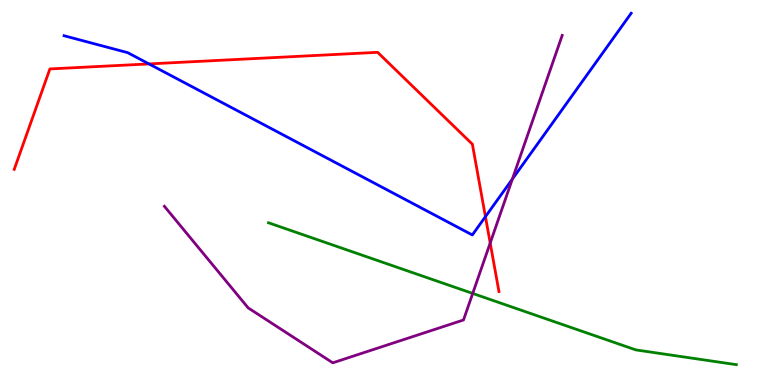[{'lines': ['blue', 'red'], 'intersections': [{'x': 1.92, 'y': 8.34}, {'x': 6.26, 'y': 4.37}]}, {'lines': ['green', 'red'], 'intersections': []}, {'lines': ['purple', 'red'], 'intersections': [{'x': 6.33, 'y': 3.69}]}, {'lines': ['blue', 'green'], 'intersections': []}, {'lines': ['blue', 'purple'], 'intersections': [{'x': 6.61, 'y': 5.35}]}, {'lines': ['green', 'purple'], 'intersections': [{'x': 6.1, 'y': 2.38}]}]